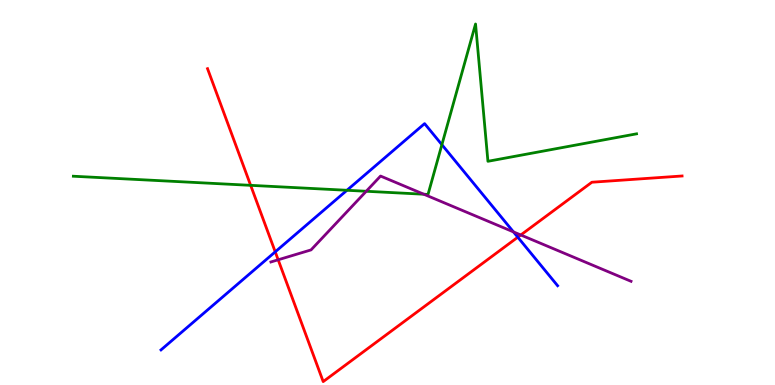[{'lines': ['blue', 'red'], 'intersections': [{'x': 3.55, 'y': 3.46}, {'x': 6.68, 'y': 3.84}]}, {'lines': ['green', 'red'], 'intersections': [{'x': 3.23, 'y': 5.19}]}, {'lines': ['purple', 'red'], 'intersections': [{'x': 3.59, 'y': 3.25}, {'x': 6.72, 'y': 3.9}]}, {'lines': ['blue', 'green'], 'intersections': [{'x': 4.48, 'y': 5.06}, {'x': 5.7, 'y': 6.24}]}, {'lines': ['blue', 'purple'], 'intersections': [{'x': 6.63, 'y': 3.98}]}, {'lines': ['green', 'purple'], 'intersections': [{'x': 4.73, 'y': 5.03}, {'x': 5.47, 'y': 4.96}]}]